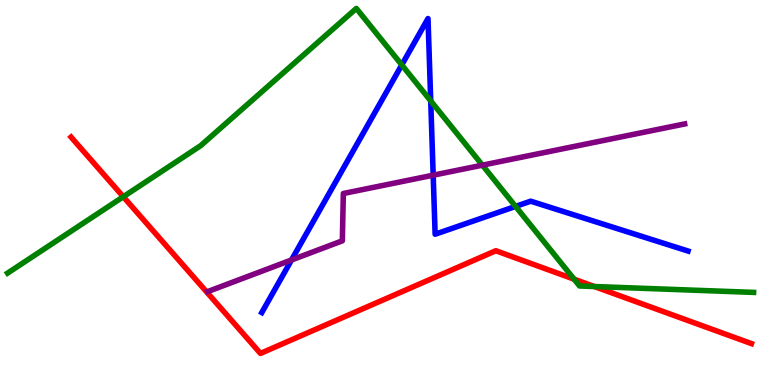[{'lines': ['blue', 'red'], 'intersections': []}, {'lines': ['green', 'red'], 'intersections': [{'x': 1.59, 'y': 4.89}, {'x': 7.41, 'y': 2.75}, {'x': 7.67, 'y': 2.56}]}, {'lines': ['purple', 'red'], 'intersections': []}, {'lines': ['blue', 'green'], 'intersections': [{'x': 5.18, 'y': 8.31}, {'x': 5.56, 'y': 7.38}, {'x': 6.65, 'y': 4.64}]}, {'lines': ['blue', 'purple'], 'intersections': [{'x': 3.76, 'y': 3.25}, {'x': 5.59, 'y': 5.45}]}, {'lines': ['green', 'purple'], 'intersections': [{'x': 6.22, 'y': 5.71}]}]